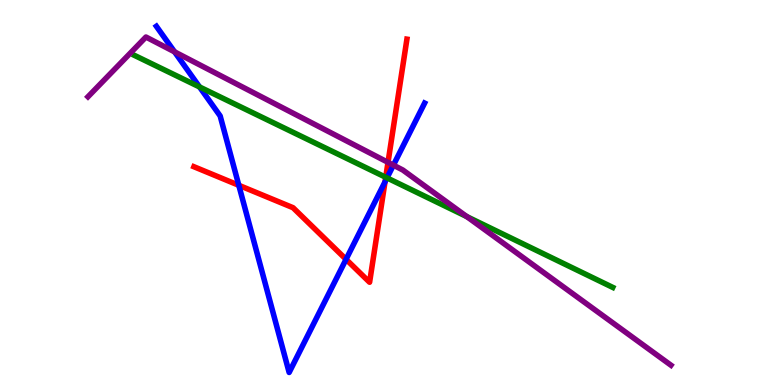[{'lines': ['blue', 'red'], 'intersections': [{'x': 3.08, 'y': 5.19}, {'x': 4.47, 'y': 3.26}, {'x': 4.97, 'y': 5.28}]}, {'lines': ['green', 'red'], 'intersections': [{'x': 4.98, 'y': 5.4}]}, {'lines': ['purple', 'red'], 'intersections': [{'x': 5.01, 'y': 5.78}]}, {'lines': ['blue', 'green'], 'intersections': [{'x': 2.57, 'y': 7.74}, {'x': 4.99, 'y': 5.38}]}, {'lines': ['blue', 'purple'], 'intersections': [{'x': 2.25, 'y': 8.65}, {'x': 5.08, 'y': 5.71}]}, {'lines': ['green', 'purple'], 'intersections': [{'x': 6.02, 'y': 4.37}]}]